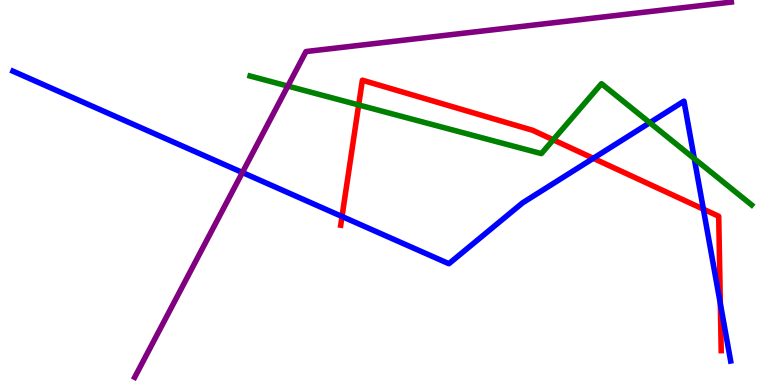[{'lines': ['blue', 'red'], 'intersections': [{'x': 4.41, 'y': 4.38}, {'x': 7.66, 'y': 5.89}, {'x': 9.08, 'y': 4.57}, {'x': 9.29, 'y': 2.12}]}, {'lines': ['green', 'red'], 'intersections': [{'x': 4.63, 'y': 7.27}, {'x': 7.14, 'y': 6.37}]}, {'lines': ['purple', 'red'], 'intersections': []}, {'lines': ['blue', 'green'], 'intersections': [{'x': 8.38, 'y': 6.81}, {'x': 8.96, 'y': 5.88}]}, {'lines': ['blue', 'purple'], 'intersections': [{'x': 3.13, 'y': 5.52}]}, {'lines': ['green', 'purple'], 'intersections': [{'x': 3.71, 'y': 7.76}]}]